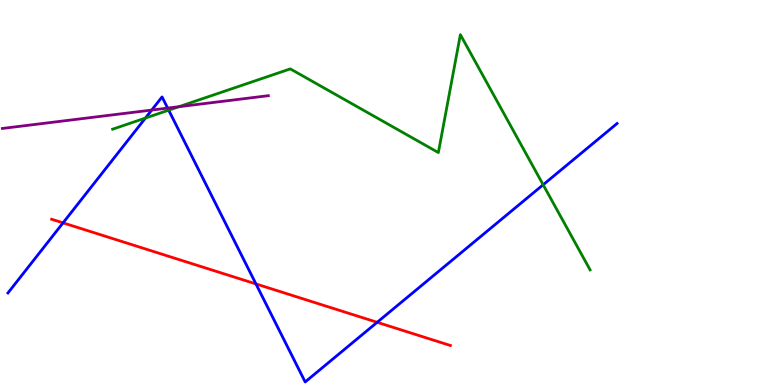[{'lines': ['blue', 'red'], 'intersections': [{'x': 0.813, 'y': 4.21}, {'x': 3.3, 'y': 2.63}, {'x': 4.87, 'y': 1.63}]}, {'lines': ['green', 'red'], 'intersections': []}, {'lines': ['purple', 'red'], 'intersections': []}, {'lines': ['blue', 'green'], 'intersections': [{'x': 1.88, 'y': 6.93}, {'x': 2.18, 'y': 7.14}, {'x': 7.01, 'y': 5.2}]}, {'lines': ['blue', 'purple'], 'intersections': [{'x': 1.96, 'y': 7.14}, {'x': 2.16, 'y': 7.19}]}, {'lines': ['green', 'purple'], 'intersections': [{'x': 2.31, 'y': 7.23}]}]